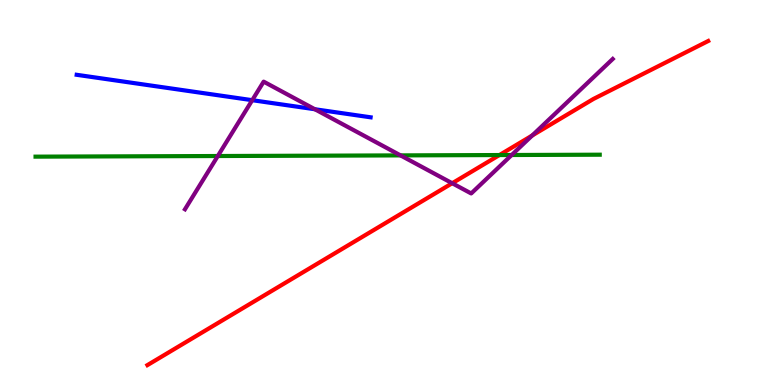[{'lines': ['blue', 'red'], 'intersections': []}, {'lines': ['green', 'red'], 'intersections': [{'x': 6.44, 'y': 5.97}]}, {'lines': ['purple', 'red'], 'intersections': [{'x': 5.83, 'y': 5.24}, {'x': 6.87, 'y': 6.48}]}, {'lines': ['blue', 'green'], 'intersections': []}, {'lines': ['blue', 'purple'], 'intersections': [{'x': 3.25, 'y': 7.4}, {'x': 4.06, 'y': 7.16}]}, {'lines': ['green', 'purple'], 'intersections': [{'x': 2.81, 'y': 5.95}, {'x': 5.17, 'y': 5.96}, {'x': 6.6, 'y': 5.97}]}]